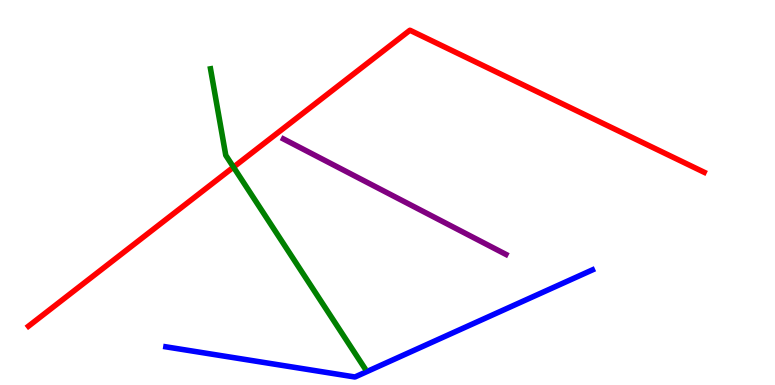[{'lines': ['blue', 'red'], 'intersections': []}, {'lines': ['green', 'red'], 'intersections': [{'x': 3.01, 'y': 5.66}]}, {'lines': ['purple', 'red'], 'intersections': []}, {'lines': ['blue', 'green'], 'intersections': []}, {'lines': ['blue', 'purple'], 'intersections': []}, {'lines': ['green', 'purple'], 'intersections': []}]